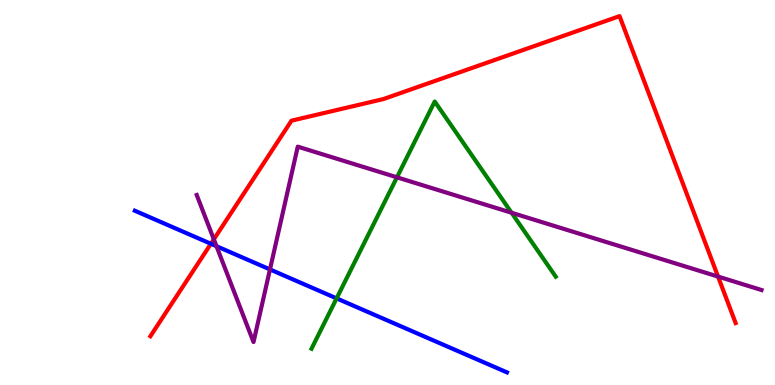[{'lines': ['blue', 'red'], 'intersections': [{'x': 2.72, 'y': 3.67}]}, {'lines': ['green', 'red'], 'intersections': []}, {'lines': ['purple', 'red'], 'intersections': [{'x': 2.76, 'y': 3.78}, {'x': 9.27, 'y': 2.82}]}, {'lines': ['blue', 'green'], 'intersections': [{'x': 4.34, 'y': 2.25}]}, {'lines': ['blue', 'purple'], 'intersections': [{'x': 2.79, 'y': 3.61}, {'x': 3.48, 'y': 3.0}]}, {'lines': ['green', 'purple'], 'intersections': [{'x': 5.12, 'y': 5.39}, {'x': 6.6, 'y': 4.47}]}]